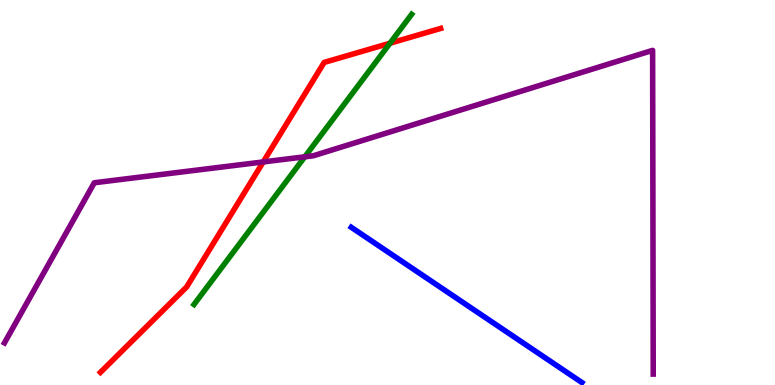[{'lines': ['blue', 'red'], 'intersections': []}, {'lines': ['green', 'red'], 'intersections': [{'x': 5.03, 'y': 8.88}]}, {'lines': ['purple', 'red'], 'intersections': [{'x': 3.4, 'y': 5.79}]}, {'lines': ['blue', 'green'], 'intersections': []}, {'lines': ['blue', 'purple'], 'intersections': []}, {'lines': ['green', 'purple'], 'intersections': [{'x': 3.93, 'y': 5.93}]}]